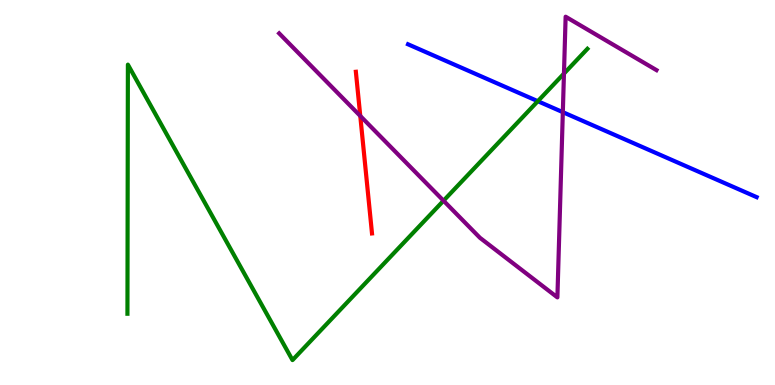[{'lines': ['blue', 'red'], 'intersections': []}, {'lines': ['green', 'red'], 'intersections': []}, {'lines': ['purple', 'red'], 'intersections': [{'x': 4.65, 'y': 6.99}]}, {'lines': ['blue', 'green'], 'intersections': [{'x': 6.94, 'y': 7.37}]}, {'lines': ['blue', 'purple'], 'intersections': [{'x': 7.26, 'y': 7.09}]}, {'lines': ['green', 'purple'], 'intersections': [{'x': 5.72, 'y': 4.79}, {'x': 7.28, 'y': 8.09}]}]